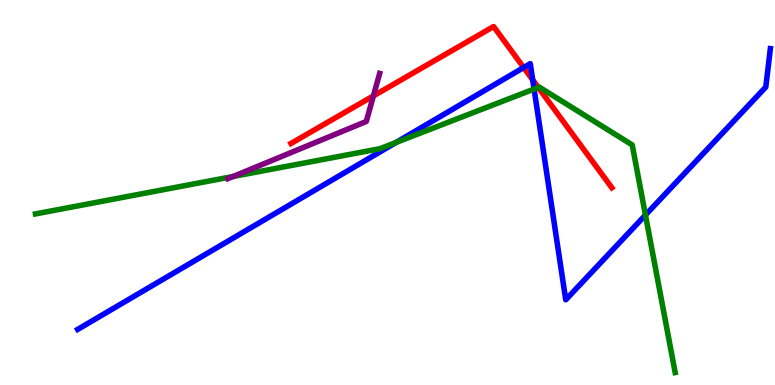[{'lines': ['blue', 'red'], 'intersections': [{'x': 6.76, 'y': 8.25}, {'x': 6.87, 'y': 7.93}]}, {'lines': ['green', 'red'], 'intersections': [{'x': 6.95, 'y': 7.73}]}, {'lines': ['purple', 'red'], 'intersections': [{'x': 4.82, 'y': 7.51}]}, {'lines': ['blue', 'green'], 'intersections': [{'x': 5.11, 'y': 6.3}, {'x': 6.89, 'y': 7.69}, {'x': 8.33, 'y': 4.42}]}, {'lines': ['blue', 'purple'], 'intersections': []}, {'lines': ['green', 'purple'], 'intersections': [{'x': 3.01, 'y': 5.42}]}]